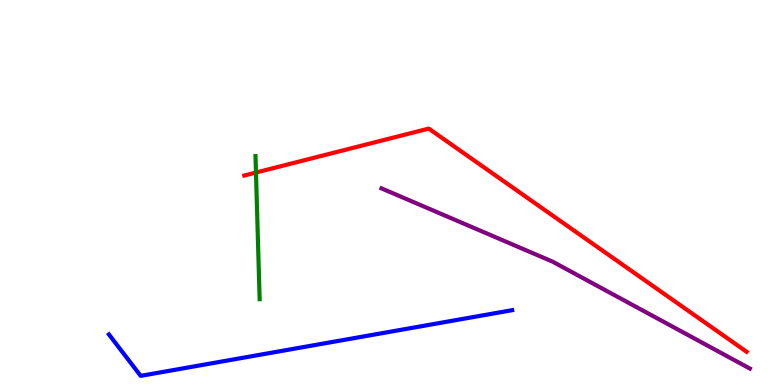[{'lines': ['blue', 'red'], 'intersections': []}, {'lines': ['green', 'red'], 'intersections': [{'x': 3.3, 'y': 5.52}]}, {'lines': ['purple', 'red'], 'intersections': []}, {'lines': ['blue', 'green'], 'intersections': []}, {'lines': ['blue', 'purple'], 'intersections': []}, {'lines': ['green', 'purple'], 'intersections': []}]